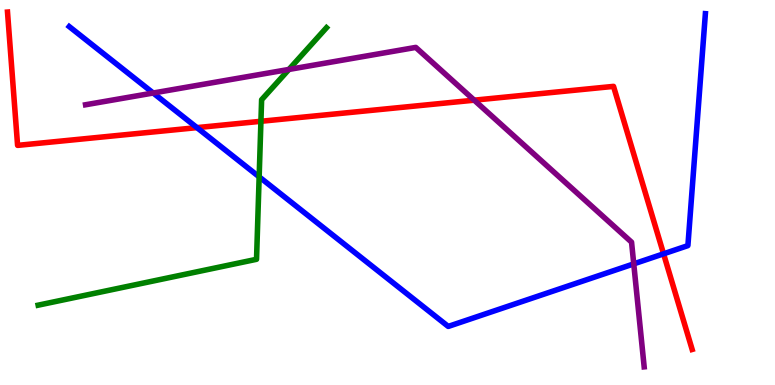[{'lines': ['blue', 'red'], 'intersections': [{'x': 2.54, 'y': 6.69}, {'x': 8.56, 'y': 3.41}]}, {'lines': ['green', 'red'], 'intersections': [{'x': 3.37, 'y': 6.85}]}, {'lines': ['purple', 'red'], 'intersections': [{'x': 6.12, 'y': 7.4}]}, {'lines': ['blue', 'green'], 'intersections': [{'x': 3.34, 'y': 5.41}]}, {'lines': ['blue', 'purple'], 'intersections': [{'x': 1.98, 'y': 7.58}, {'x': 8.18, 'y': 3.15}]}, {'lines': ['green', 'purple'], 'intersections': [{'x': 3.73, 'y': 8.2}]}]